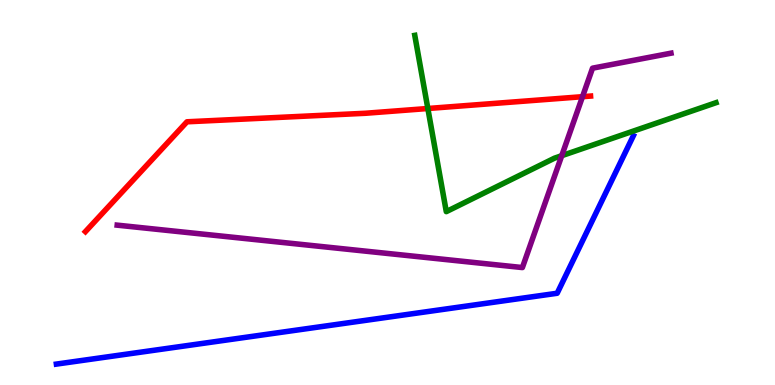[{'lines': ['blue', 'red'], 'intersections': []}, {'lines': ['green', 'red'], 'intersections': [{'x': 5.52, 'y': 7.18}]}, {'lines': ['purple', 'red'], 'intersections': [{'x': 7.52, 'y': 7.49}]}, {'lines': ['blue', 'green'], 'intersections': []}, {'lines': ['blue', 'purple'], 'intersections': []}, {'lines': ['green', 'purple'], 'intersections': [{'x': 7.25, 'y': 5.96}]}]